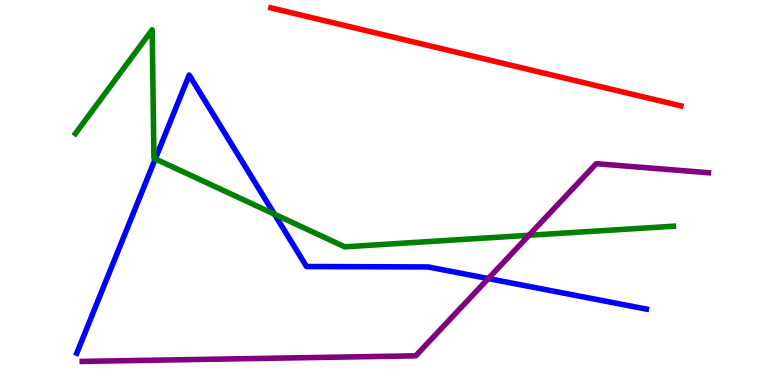[{'lines': ['blue', 'red'], 'intersections': []}, {'lines': ['green', 'red'], 'intersections': []}, {'lines': ['purple', 'red'], 'intersections': []}, {'lines': ['blue', 'green'], 'intersections': [{'x': 2.0, 'y': 5.87}, {'x': 3.54, 'y': 4.44}]}, {'lines': ['blue', 'purple'], 'intersections': [{'x': 6.3, 'y': 2.76}]}, {'lines': ['green', 'purple'], 'intersections': [{'x': 6.83, 'y': 3.89}]}]